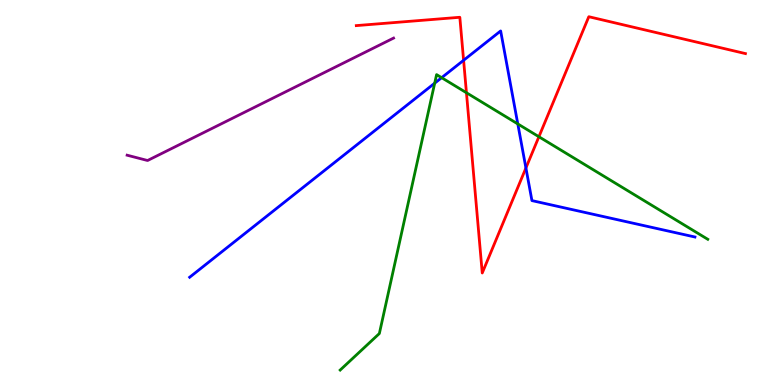[{'lines': ['blue', 'red'], 'intersections': [{'x': 5.98, 'y': 8.43}, {'x': 6.79, 'y': 5.64}]}, {'lines': ['green', 'red'], 'intersections': [{'x': 6.02, 'y': 7.59}, {'x': 6.95, 'y': 6.45}]}, {'lines': ['purple', 'red'], 'intersections': []}, {'lines': ['blue', 'green'], 'intersections': [{'x': 5.61, 'y': 7.84}, {'x': 5.7, 'y': 7.98}, {'x': 6.68, 'y': 6.78}]}, {'lines': ['blue', 'purple'], 'intersections': []}, {'lines': ['green', 'purple'], 'intersections': []}]